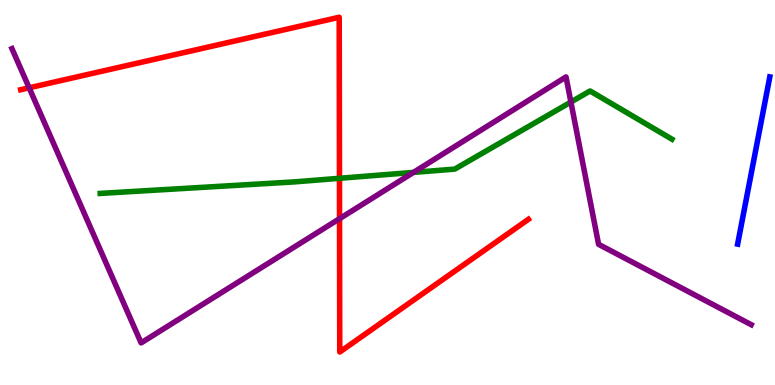[{'lines': ['blue', 'red'], 'intersections': []}, {'lines': ['green', 'red'], 'intersections': [{'x': 4.38, 'y': 5.37}]}, {'lines': ['purple', 'red'], 'intersections': [{'x': 0.376, 'y': 7.72}, {'x': 4.38, 'y': 4.32}]}, {'lines': ['blue', 'green'], 'intersections': []}, {'lines': ['blue', 'purple'], 'intersections': []}, {'lines': ['green', 'purple'], 'intersections': [{'x': 5.34, 'y': 5.52}, {'x': 7.37, 'y': 7.35}]}]